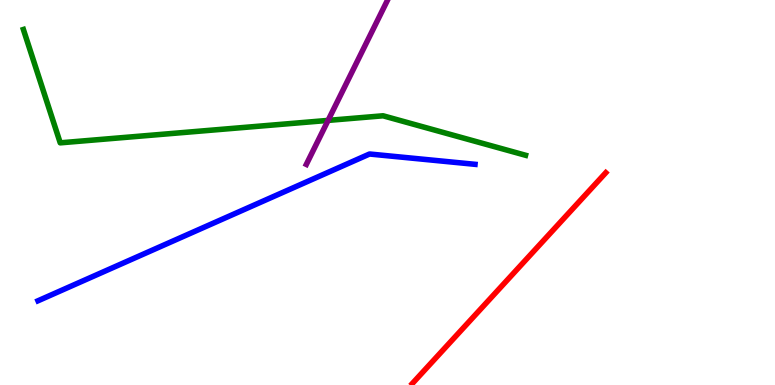[{'lines': ['blue', 'red'], 'intersections': []}, {'lines': ['green', 'red'], 'intersections': []}, {'lines': ['purple', 'red'], 'intersections': []}, {'lines': ['blue', 'green'], 'intersections': []}, {'lines': ['blue', 'purple'], 'intersections': []}, {'lines': ['green', 'purple'], 'intersections': [{'x': 4.23, 'y': 6.87}]}]